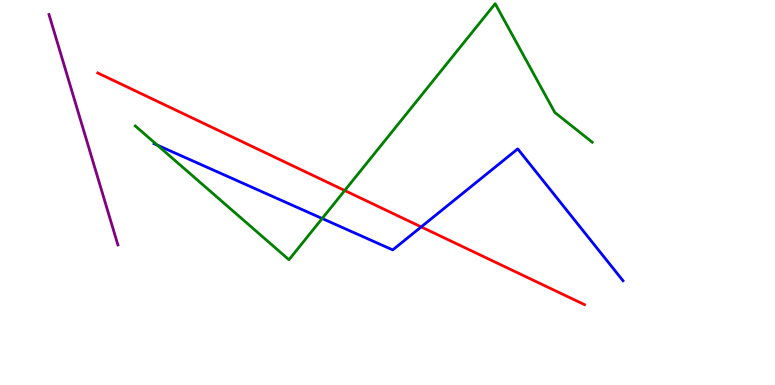[{'lines': ['blue', 'red'], 'intersections': [{'x': 5.43, 'y': 4.11}]}, {'lines': ['green', 'red'], 'intersections': [{'x': 4.45, 'y': 5.05}]}, {'lines': ['purple', 'red'], 'intersections': []}, {'lines': ['blue', 'green'], 'intersections': [{'x': 2.03, 'y': 6.23}, {'x': 4.16, 'y': 4.32}]}, {'lines': ['blue', 'purple'], 'intersections': []}, {'lines': ['green', 'purple'], 'intersections': []}]